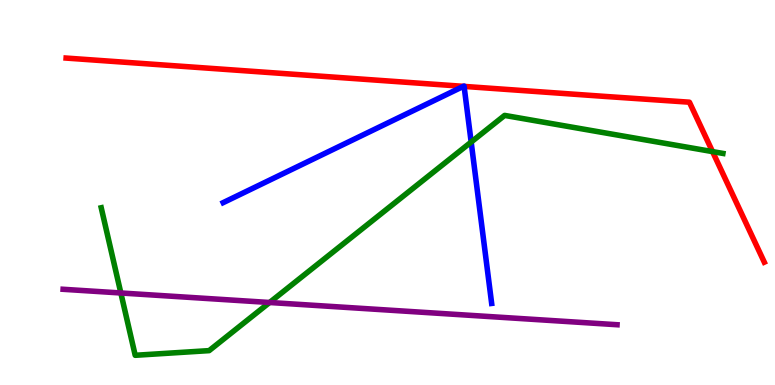[{'lines': ['blue', 'red'], 'intersections': [{'x': 5.98, 'y': 7.76}, {'x': 5.99, 'y': 7.76}]}, {'lines': ['green', 'red'], 'intersections': [{'x': 9.19, 'y': 6.06}]}, {'lines': ['purple', 'red'], 'intersections': []}, {'lines': ['blue', 'green'], 'intersections': [{'x': 6.08, 'y': 6.31}]}, {'lines': ['blue', 'purple'], 'intersections': []}, {'lines': ['green', 'purple'], 'intersections': [{'x': 1.56, 'y': 2.39}, {'x': 3.48, 'y': 2.14}]}]